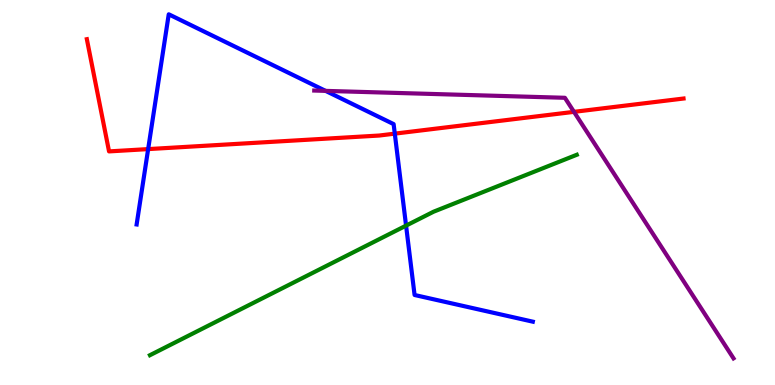[{'lines': ['blue', 'red'], 'intersections': [{'x': 1.91, 'y': 6.13}, {'x': 5.09, 'y': 6.53}]}, {'lines': ['green', 'red'], 'intersections': []}, {'lines': ['purple', 'red'], 'intersections': [{'x': 7.41, 'y': 7.09}]}, {'lines': ['blue', 'green'], 'intersections': [{'x': 5.24, 'y': 4.14}]}, {'lines': ['blue', 'purple'], 'intersections': [{'x': 4.2, 'y': 7.64}]}, {'lines': ['green', 'purple'], 'intersections': []}]